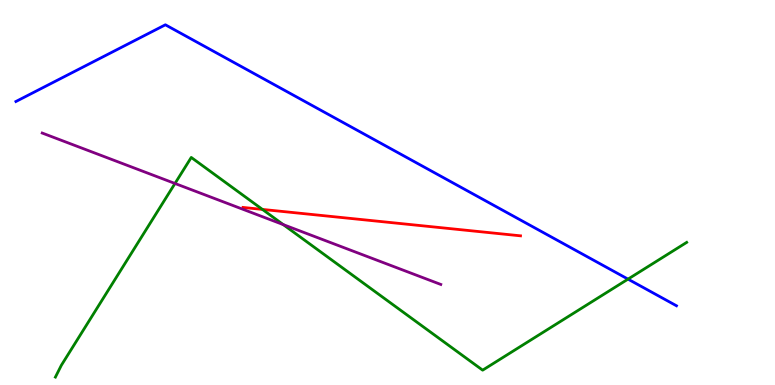[{'lines': ['blue', 'red'], 'intersections': []}, {'lines': ['green', 'red'], 'intersections': [{'x': 3.39, 'y': 4.56}]}, {'lines': ['purple', 'red'], 'intersections': []}, {'lines': ['blue', 'green'], 'intersections': [{'x': 8.1, 'y': 2.75}]}, {'lines': ['blue', 'purple'], 'intersections': []}, {'lines': ['green', 'purple'], 'intersections': [{'x': 2.26, 'y': 5.23}, {'x': 3.65, 'y': 4.17}]}]